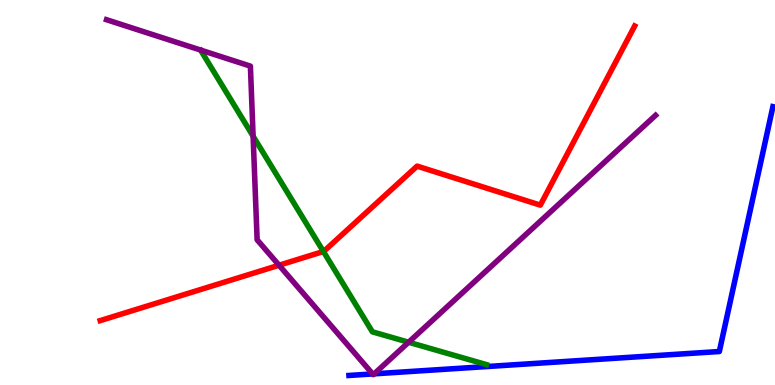[{'lines': ['blue', 'red'], 'intersections': []}, {'lines': ['green', 'red'], 'intersections': [{'x': 4.17, 'y': 3.47}]}, {'lines': ['purple', 'red'], 'intersections': [{'x': 3.6, 'y': 3.11}]}, {'lines': ['blue', 'green'], 'intersections': []}, {'lines': ['blue', 'purple'], 'intersections': [{'x': 4.81, 'y': 0.287}, {'x': 4.83, 'y': 0.29}]}, {'lines': ['green', 'purple'], 'intersections': [{'x': 3.27, 'y': 6.46}, {'x': 5.27, 'y': 1.11}]}]